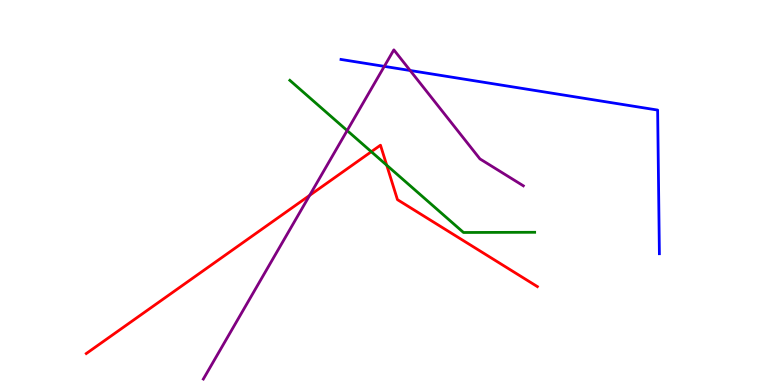[{'lines': ['blue', 'red'], 'intersections': []}, {'lines': ['green', 'red'], 'intersections': [{'x': 4.79, 'y': 6.06}, {'x': 4.99, 'y': 5.71}]}, {'lines': ['purple', 'red'], 'intersections': [{'x': 4.0, 'y': 4.93}]}, {'lines': ['blue', 'green'], 'intersections': []}, {'lines': ['blue', 'purple'], 'intersections': [{'x': 4.96, 'y': 8.28}, {'x': 5.29, 'y': 8.17}]}, {'lines': ['green', 'purple'], 'intersections': [{'x': 4.48, 'y': 6.61}]}]